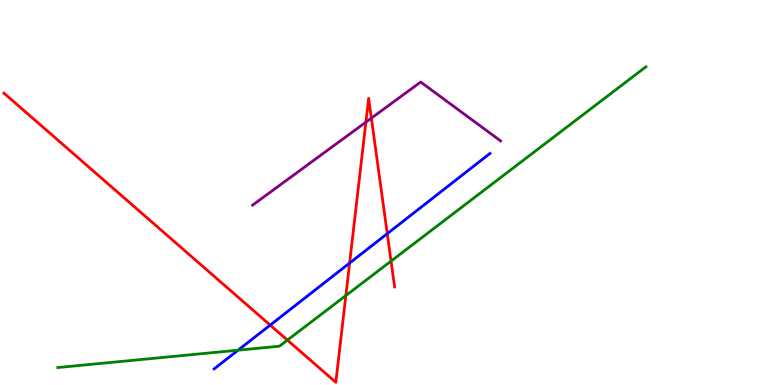[{'lines': ['blue', 'red'], 'intersections': [{'x': 3.49, 'y': 1.56}, {'x': 4.51, 'y': 3.17}, {'x': 5.0, 'y': 3.93}]}, {'lines': ['green', 'red'], 'intersections': [{'x': 3.71, 'y': 1.17}, {'x': 4.46, 'y': 2.32}, {'x': 5.05, 'y': 3.22}]}, {'lines': ['purple', 'red'], 'intersections': [{'x': 4.72, 'y': 6.83}, {'x': 4.79, 'y': 6.93}]}, {'lines': ['blue', 'green'], 'intersections': [{'x': 3.07, 'y': 0.904}]}, {'lines': ['blue', 'purple'], 'intersections': []}, {'lines': ['green', 'purple'], 'intersections': []}]